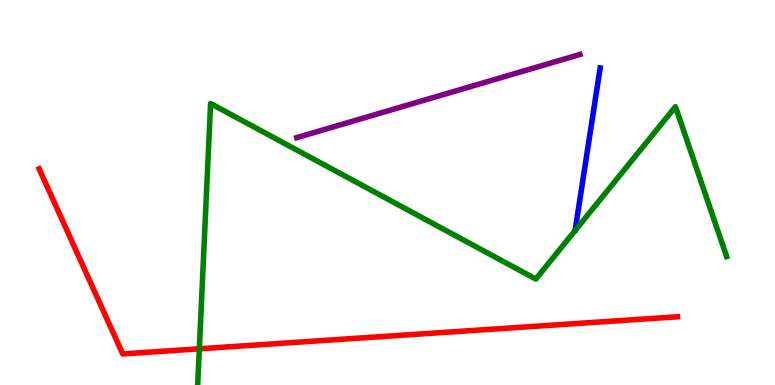[{'lines': ['blue', 'red'], 'intersections': []}, {'lines': ['green', 'red'], 'intersections': [{'x': 2.57, 'y': 0.94}]}, {'lines': ['purple', 'red'], 'intersections': []}, {'lines': ['blue', 'green'], 'intersections': []}, {'lines': ['blue', 'purple'], 'intersections': []}, {'lines': ['green', 'purple'], 'intersections': []}]